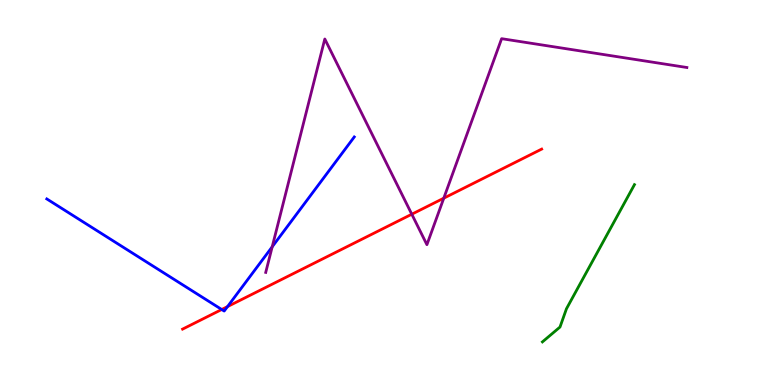[{'lines': ['blue', 'red'], 'intersections': [{'x': 2.86, 'y': 1.96}, {'x': 2.94, 'y': 2.04}]}, {'lines': ['green', 'red'], 'intersections': []}, {'lines': ['purple', 'red'], 'intersections': [{'x': 5.31, 'y': 4.44}, {'x': 5.73, 'y': 4.85}]}, {'lines': ['blue', 'green'], 'intersections': []}, {'lines': ['blue', 'purple'], 'intersections': [{'x': 3.51, 'y': 3.59}]}, {'lines': ['green', 'purple'], 'intersections': []}]